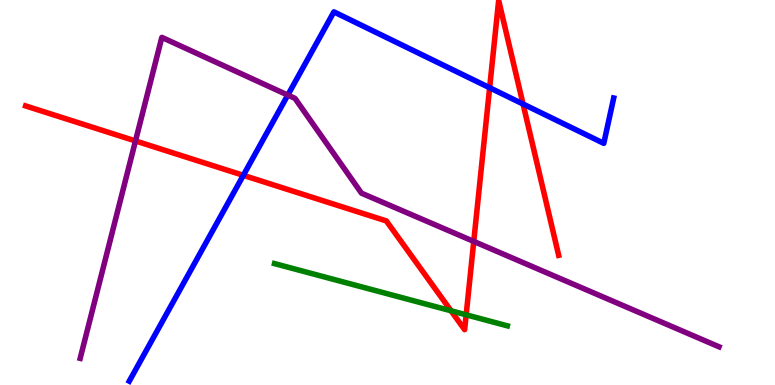[{'lines': ['blue', 'red'], 'intersections': [{'x': 3.14, 'y': 5.45}, {'x': 6.32, 'y': 7.72}, {'x': 6.75, 'y': 7.3}]}, {'lines': ['green', 'red'], 'intersections': [{'x': 5.82, 'y': 1.93}, {'x': 6.02, 'y': 1.82}]}, {'lines': ['purple', 'red'], 'intersections': [{'x': 1.75, 'y': 6.34}, {'x': 6.11, 'y': 3.73}]}, {'lines': ['blue', 'green'], 'intersections': []}, {'lines': ['blue', 'purple'], 'intersections': [{'x': 3.71, 'y': 7.53}]}, {'lines': ['green', 'purple'], 'intersections': []}]